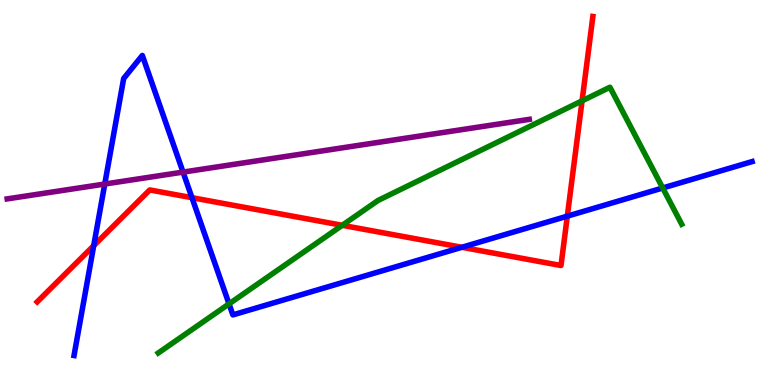[{'lines': ['blue', 'red'], 'intersections': [{'x': 1.21, 'y': 3.62}, {'x': 2.48, 'y': 4.87}, {'x': 5.96, 'y': 3.58}, {'x': 7.32, 'y': 4.39}]}, {'lines': ['green', 'red'], 'intersections': [{'x': 4.42, 'y': 4.15}, {'x': 7.51, 'y': 7.38}]}, {'lines': ['purple', 'red'], 'intersections': []}, {'lines': ['blue', 'green'], 'intersections': [{'x': 2.96, 'y': 2.11}, {'x': 8.55, 'y': 5.12}]}, {'lines': ['blue', 'purple'], 'intersections': [{'x': 1.35, 'y': 5.22}, {'x': 2.36, 'y': 5.53}]}, {'lines': ['green', 'purple'], 'intersections': []}]